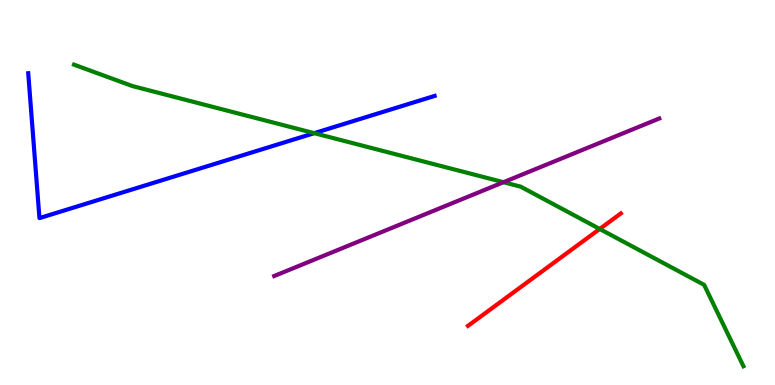[{'lines': ['blue', 'red'], 'intersections': []}, {'lines': ['green', 'red'], 'intersections': [{'x': 7.74, 'y': 4.05}]}, {'lines': ['purple', 'red'], 'intersections': []}, {'lines': ['blue', 'green'], 'intersections': [{'x': 4.05, 'y': 6.54}]}, {'lines': ['blue', 'purple'], 'intersections': []}, {'lines': ['green', 'purple'], 'intersections': [{'x': 6.5, 'y': 5.27}]}]